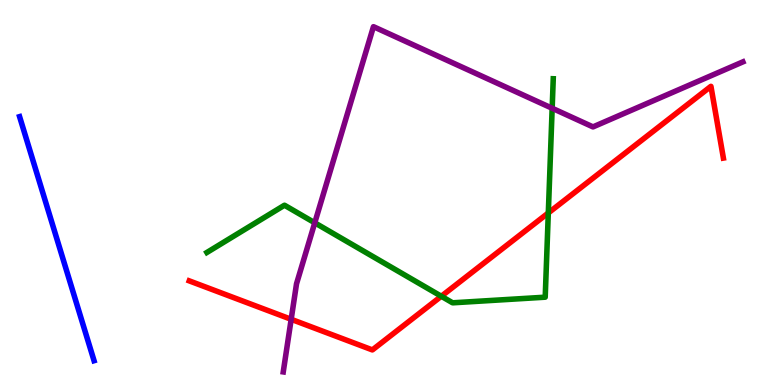[{'lines': ['blue', 'red'], 'intersections': []}, {'lines': ['green', 'red'], 'intersections': [{'x': 5.69, 'y': 2.31}, {'x': 7.07, 'y': 4.47}]}, {'lines': ['purple', 'red'], 'intersections': [{'x': 3.76, 'y': 1.71}]}, {'lines': ['blue', 'green'], 'intersections': []}, {'lines': ['blue', 'purple'], 'intersections': []}, {'lines': ['green', 'purple'], 'intersections': [{'x': 4.06, 'y': 4.21}, {'x': 7.12, 'y': 7.19}]}]